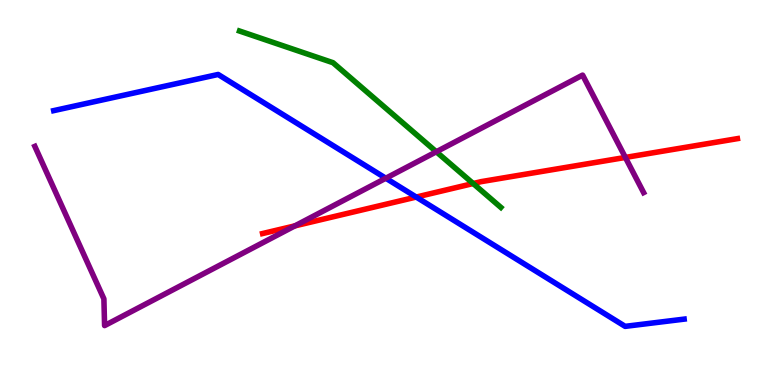[{'lines': ['blue', 'red'], 'intersections': [{'x': 5.37, 'y': 4.88}]}, {'lines': ['green', 'red'], 'intersections': [{'x': 6.11, 'y': 5.23}]}, {'lines': ['purple', 'red'], 'intersections': [{'x': 3.81, 'y': 4.13}, {'x': 8.07, 'y': 5.91}]}, {'lines': ['blue', 'green'], 'intersections': []}, {'lines': ['blue', 'purple'], 'intersections': [{'x': 4.98, 'y': 5.37}]}, {'lines': ['green', 'purple'], 'intersections': [{'x': 5.63, 'y': 6.06}]}]